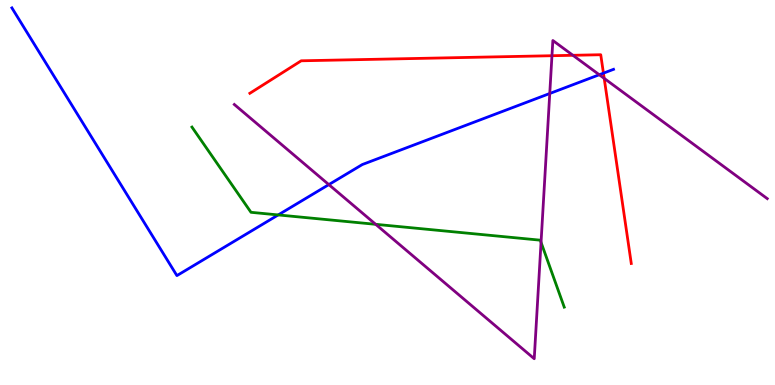[{'lines': ['blue', 'red'], 'intersections': [{'x': 7.79, 'y': 8.1}]}, {'lines': ['green', 'red'], 'intersections': []}, {'lines': ['purple', 'red'], 'intersections': [{'x': 7.12, 'y': 8.55}, {'x': 7.39, 'y': 8.56}, {'x': 7.8, 'y': 7.96}]}, {'lines': ['blue', 'green'], 'intersections': [{'x': 3.59, 'y': 4.42}]}, {'lines': ['blue', 'purple'], 'intersections': [{'x': 4.24, 'y': 5.21}, {'x': 7.09, 'y': 7.57}, {'x': 7.73, 'y': 8.06}]}, {'lines': ['green', 'purple'], 'intersections': [{'x': 4.85, 'y': 4.17}, {'x': 6.98, 'y': 3.71}]}]